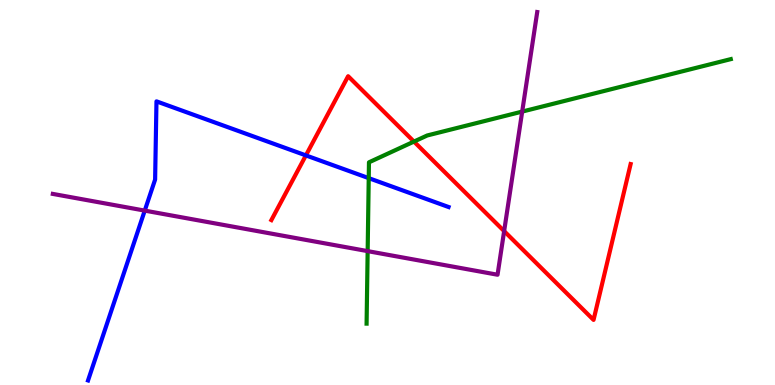[{'lines': ['blue', 'red'], 'intersections': [{'x': 3.95, 'y': 5.96}]}, {'lines': ['green', 'red'], 'intersections': [{'x': 5.34, 'y': 6.32}]}, {'lines': ['purple', 'red'], 'intersections': [{'x': 6.51, 'y': 4.0}]}, {'lines': ['blue', 'green'], 'intersections': [{'x': 4.76, 'y': 5.37}]}, {'lines': ['blue', 'purple'], 'intersections': [{'x': 1.87, 'y': 4.53}]}, {'lines': ['green', 'purple'], 'intersections': [{'x': 4.74, 'y': 3.48}, {'x': 6.74, 'y': 7.1}]}]